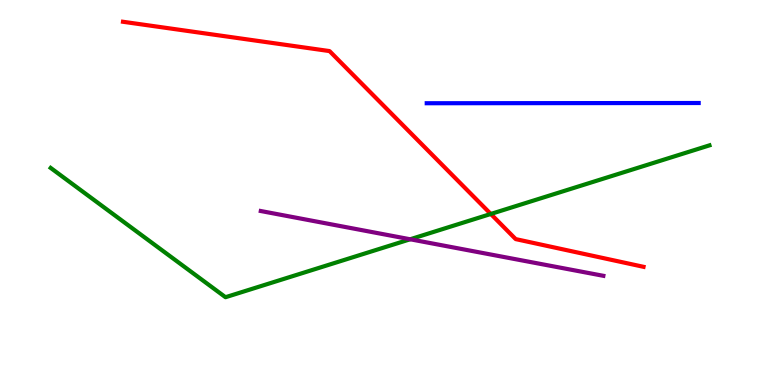[{'lines': ['blue', 'red'], 'intersections': []}, {'lines': ['green', 'red'], 'intersections': [{'x': 6.33, 'y': 4.44}]}, {'lines': ['purple', 'red'], 'intersections': []}, {'lines': ['blue', 'green'], 'intersections': []}, {'lines': ['blue', 'purple'], 'intersections': []}, {'lines': ['green', 'purple'], 'intersections': [{'x': 5.29, 'y': 3.79}]}]